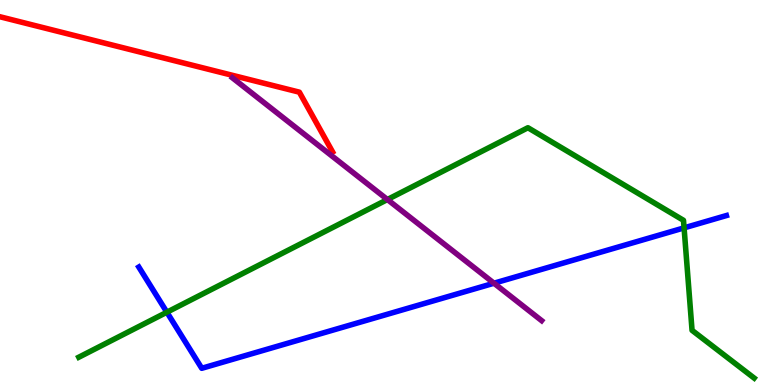[{'lines': ['blue', 'red'], 'intersections': []}, {'lines': ['green', 'red'], 'intersections': []}, {'lines': ['purple', 'red'], 'intersections': []}, {'lines': ['blue', 'green'], 'intersections': [{'x': 2.15, 'y': 1.89}, {'x': 8.83, 'y': 4.08}]}, {'lines': ['blue', 'purple'], 'intersections': [{'x': 6.37, 'y': 2.64}]}, {'lines': ['green', 'purple'], 'intersections': [{'x': 5.0, 'y': 4.82}]}]